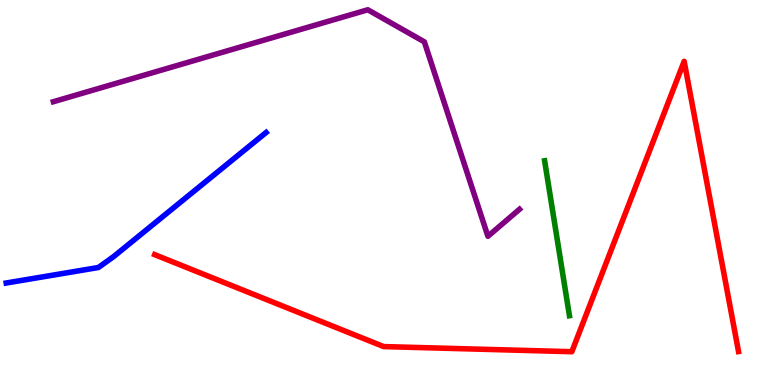[{'lines': ['blue', 'red'], 'intersections': []}, {'lines': ['green', 'red'], 'intersections': []}, {'lines': ['purple', 'red'], 'intersections': []}, {'lines': ['blue', 'green'], 'intersections': []}, {'lines': ['blue', 'purple'], 'intersections': []}, {'lines': ['green', 'purple'], 'intersections': []}]